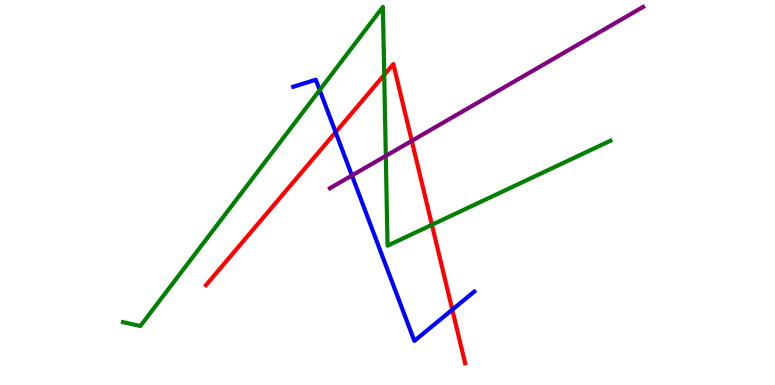[{'lines': ['blue', 'red'], 'intersections': [{'x': 4.33, 'y': 6.56}, {'x': 5.84, 'y': 1.96}]}, {'lines': ['green', 'red'], 'intersections': [{'x': 4.96, 'y': 8.05}, {'x': 5.57, 'y': 4.16}]}, {'lines': ['purple', 'red'], 'intersections': [{'x': 5.31, 'y': 6.34}]}, {'lines': ['blue', 'green'], 'intersections': [{'x': 4.13, 'y': 7.66}]}, {'lines': ['blue', 'purple'], 'intersections': [{'x': 4.54, 'y': 5.44}]}, {'lines': ['green', 'purple'], 'intersections': [{'x': 4.98, 'y': 5.95}]}]